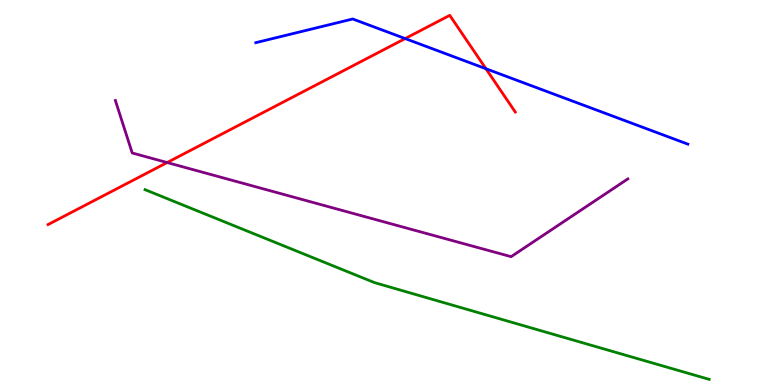[{'lines': ['blue', 'red'], 'intersections': [{'x': 5.23, 'y': 9.0}, {'x': 6.27, 'y': 8.21}]}, {'lines': ['green', 'red'], 'intersections': []}, {'lines': ['purple', 'red'], 'intersections': [{'x': 2.16, 'y': 5.78}]}, {'lines': ['blue', 'green'], 'intersections': []}, {'lines': ['blue', 'purple'], 'intersections': []}, {'lines': ['green', 'purple'], 'intersections': []}]